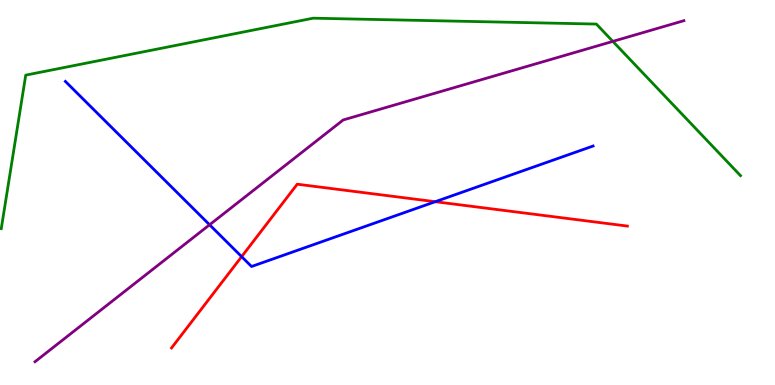[{'lines': ['blue', 'red'], 'intersections': [{'x': 3.12, 'y': 3.33}, {'x': 5.62, 'y': 4.76}]}, {'lines': ['green', 'red'], 'intersections': []}, {'lines': ['purple', 'red'], 'intersections': []}, {'lines': ['blue', 'green'], 'intersections': []}, {'lines': ['blue', 'purple'], 'intersections': [{'x': 2.7, 'y': 4.16}]}, {'lines': ['green', 'purple'], 'intersections': [{'x': 7.91, 'y': 8.93}]}]